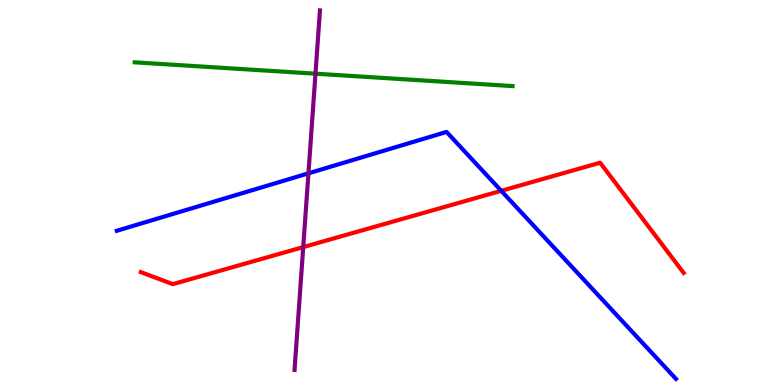[{'lines': ['blue', 'red'], 'intersections': [{'x': 6.47, 'y': 5.04}]}, {'lines': ['green', 'red'], 'intersections': []}, {'lines': ['purple', 'red'], 'intersections': [{'x': 3.91, 'y': 3.58}]}, {'lines': ['blue', 'green'], 'intersections': []}, {'lines': ['blue', 'purple'], 'intersections': [{'x': 3.98, 'y': 5.5}]}, {'lines': ['green', 'purple'], 'intersections': [{'x': 4.07, 'y': 8.09}]}]